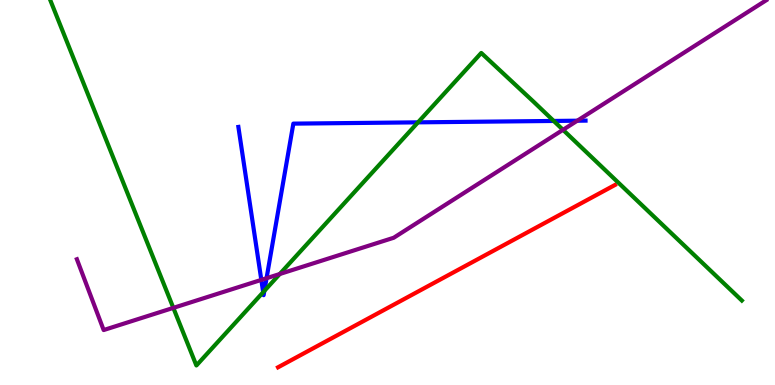[{'lines': ['blue', 'red'], 'intersections': []}, {'lines': ['green', 'red'], 'intersections': []}, {'lines': ['purple', 'red'], 'intersections': []}, {'lines': ['blue', 'green'], 'intersections': [{'x': 3.4, 'y': 2.41}, {'x': 3.41, 'y': 2.44}, {'x': 5.39, 'y': 6.82}, {'x': 7.14, 'y': 6.86}]}, {'lines': ['blue', 'purple'], 'intersections': [{'x': 3.37, 'y': 2.73}, {'x': 3.44, 'y': 2.77}, {'x': 7.45, 'y': 6.86}]}, {'lines': ['green', 'purple'], 'intersections': [{'x': 2.24, 'y': 2.0}, {'x': 3.61, 'y': 2.88}, {'x': 7.26, 'y': 6.63}]}]